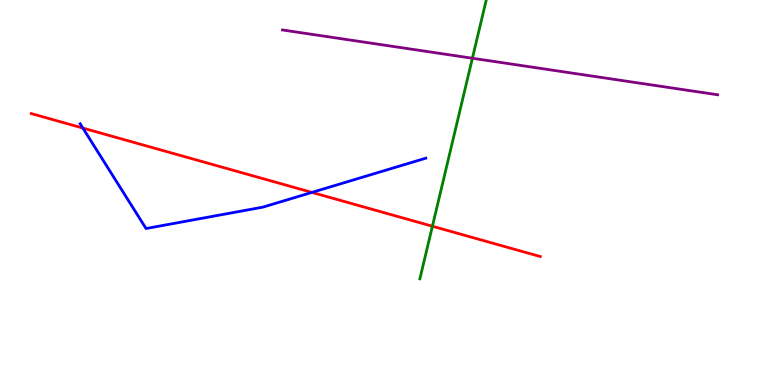[{'lines': ['blue', 'red'], 'intersections': [{'x': 1.07, 'y': 6.67}, {'x': 4.02, 'y': 5.0}]}, {'lines': ['green', 'red'], 'intersections': [{'x': 5.58, 'y': 4.12}]}, {'lines': ['purple', 'red'], 'intersections': []}, {'lines': ['blue', 'green'], 'intersections': []}, {'lines': ['blue', 'purple'], 'intersections': []}, {'lines': ['green', 'purple'], 'intersections': [{'x': 6.1, 'y': 8.49}]}]